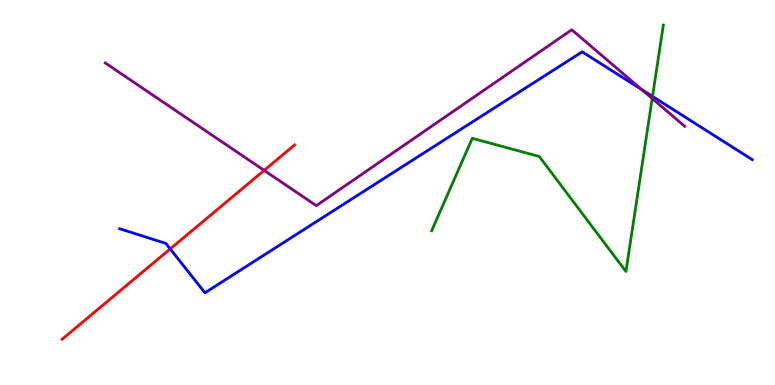[{'lines': ['blue', 'red'], 'intersections': [{'x': 2.2, 'y': 3.53}]}, {'lines': ['green', 'red'], 'intersections': []}, {'lines': ['purple', 'red'], 'intersections': [{'x': 3.41, 'y': 5.57}]}, {'lines': ['blue', 'green'], 'intersections': [{'x': 8.42, 'y': 7.5}]}, {'lines': ['blue', 'purple'], 'intersections': [{'x': 8.28, 'y': 7.67}]}, {'lines': ['green', 'purple'], 'intersections': [{'x': 8.42, 'y': 7.44}]}]